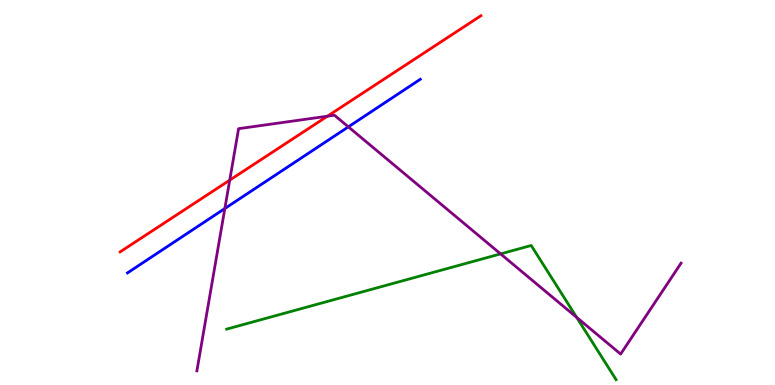[{'lines': ['blue', 'red'], 'intersections': []}, {'lines': ['green', 'red'], 'intersections': []}, {'lines': ['purple', 'red'], 'intersections': [{'x': 2.96, 'y': 5.32}, {'x': 4.22, 'y': 6.98}]}, {'lines': ['blue', 'green'], 'intersections': []}, {'lines': ['blue', 'purple'], 'intersections': [{'x': 2.9, 'y': 4.58}, {'x': 4.49, 'y': 6.71}]}, {'lines': ['green', 'purple'], 'intersections': [{'x': 6.46, 'y': 3.41}, {'x': 7.44, 'y': 1.76}]}]